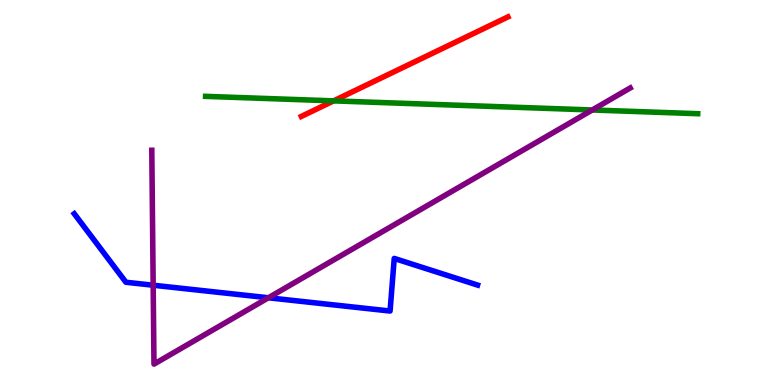[{'lines': ['blue', 'red'], 'intersections': []}, {'lines': ['green', 'red'], 'intersections': [{'x': 4.3, 'y': 7.38}]}, {'lines': ['purple', 'red'], 'intersections': []}, {'lines': ['blue', 'green'], 'intersections': []}, {'lines': ['blue', 'purple'], 'intersections': [{'x': 1.98, 'y': 2.59}, {'x': 3.46, 'y': 2.27}]}, {'lines': ['green', 'purple'], 'intersections': [{'x': 7.64, 'y': 7.14}]}]